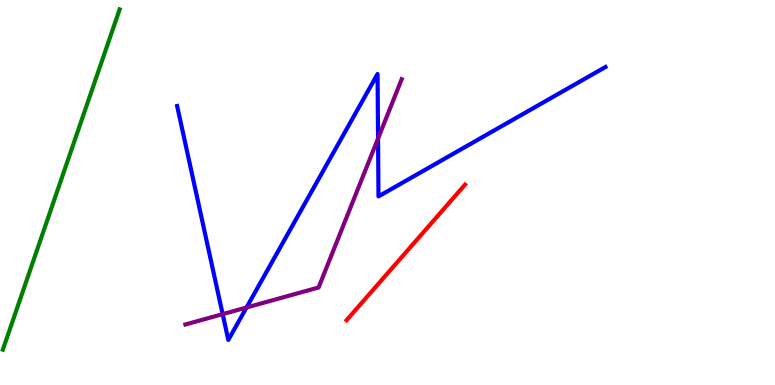[{'lines': ['blue', 'red'], 'intersections': []}, {'lines': ['green', 'red'], 'intersections': []}, {'lines': ['purple', 'red'], 'intersections': []}, {'lines': ['blue', 'green'], 'intersections': []}, {'lines': ['blue', 'purple'], 'intersections': [{'x': 2.87, 'y': 1.84}, {'x': 3.18, 'y': 2.01}, {'x': 4.88, 'y': 6.4}]}, {'lines': ['green', 'purple'], 'intersections': []}]